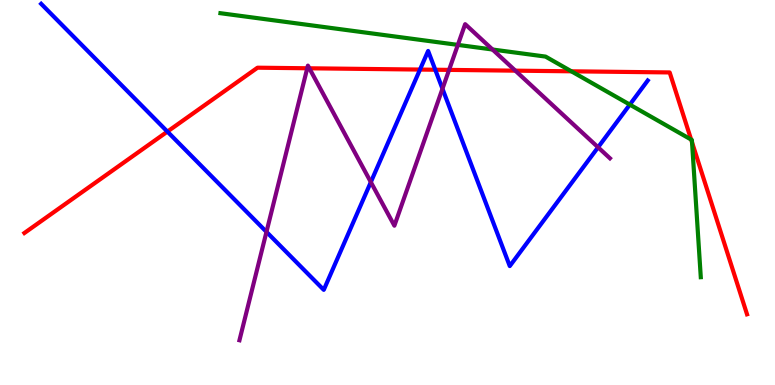[{'lines': ['blue', 'red'], 'intersections': [{'x': 2.16, 'y': 6.58}, {'x': 5.42, 'y': 8.19}, {'x': 5.62, 'y': 8.19}]}, {'lines': ['green', 'red'], 'intersections': [{'x': 7.37, 'y': 8.15}, {'x': 8.92, 'y': 6.37}, {'x': 8.93, 'y': 6.3}]}, {'lines': ['purple', 'red'], 'intersections': [{'x': 3.96, 'y': 8.23}, {'x': 3.99, 'y': 8.23}, {'x': 5.79, 'y': 8.18}, {'x': 6.65, 'y': 8.16}]}, {'lines': ['blue', 'green'], 'intersections': [{'x': 8.13, 'y': 7.28}]}, {'lines': ['blue', 'purple'], 'intersections': [{'x': 3.44, 'y': 3.98}, {'x': 4.78, 'y': 5.27}, {'x': 5.71, 'y': 7.7}, {'x': 7.72, 'y': 6.17}]}, {'lines': ['green', 'purple'], 'intersections': [{'x': 5.91, 'y': 8.83}, {'x': 6.36, 'y': 8.71}]}]